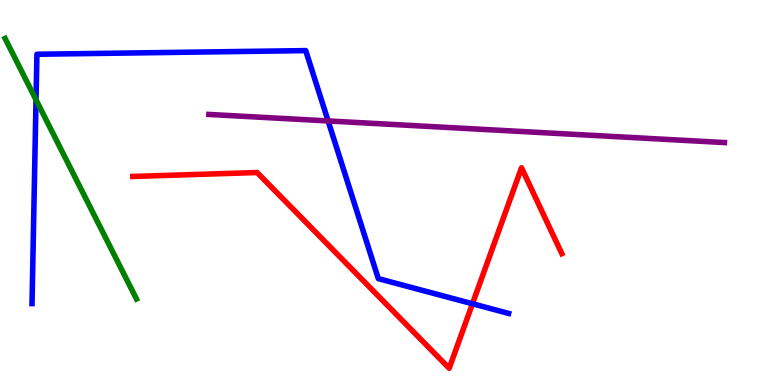[{'lines': ['blue', 'red'], 'intersections': [{'x': 6.1, 'y': 2.11}]}, {'lines': ['green', 'red'], 'intersections': []}, {'lines': ['purple', 'red'], 'intersections': []}, {'lines': ['blue', 'green'], 'intersections': [{'x': 0.465, 'y': 7.41}]}, {'lines': ['blue', 'purple'], 'intersections': [{'x': 4.23, 'y': 6.86}]}, {'lines': ['green', 'purple'], 'intersections': []}]